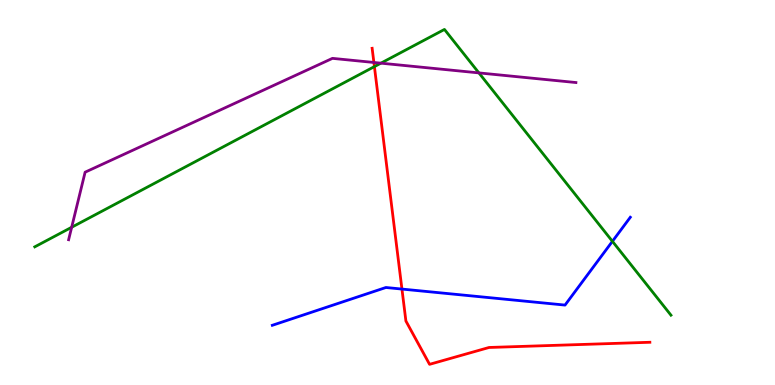[{'lines': ['blue', 'red'], 'intersections': [{'x': 5.19, 'y': 2.49}]}, {'lines': ['green', 'red'], 'intersections': [{'x': 4.83, 'y': 8.27}]}, {'lines': ['purple', 'red'], 'intersections': [{'x': 4.82, 'y': 8.38}]}, {'lines': ['blue', 'green'], 'intersections': [{'x': 7.9, 'y': 3.73}]}, {'lines': ['blue', 'purple'], 'intersections': []}, {'lines': ['green', 'purple'], 'intersections': [{'x': 0.925, 'y': 4.1}, {'x': 4.91, 'y': 8.36}, {'x': 6.18, 'y': 8.11}]}]